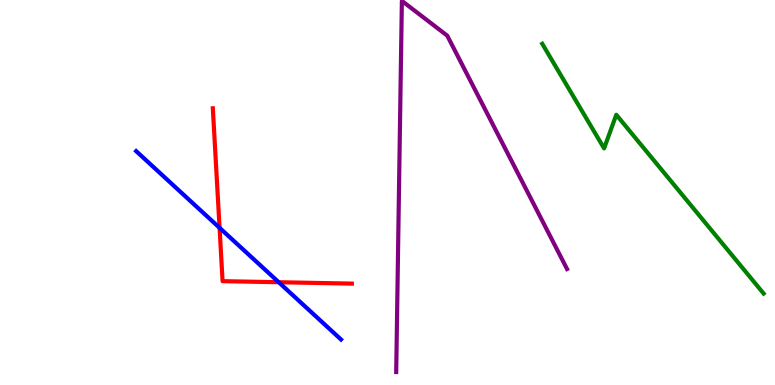[{'lines': ['blue', 'red'], 'intersections': [{'x': 2.83, 'y': 4.08}, {'x': 3.6, 'y': 2.67}]}, {'lines': ['green', 'red'], 'intersections': []}, {'lines': ['purple', 'red'], 'intersections': []}, {'lines': ['blue', 'green'], 'intersections': []}, {'lines': ['blue', 'purple'], 'intersections': []}, {'lines': ['green', 'purple'], 'intersections': []}]